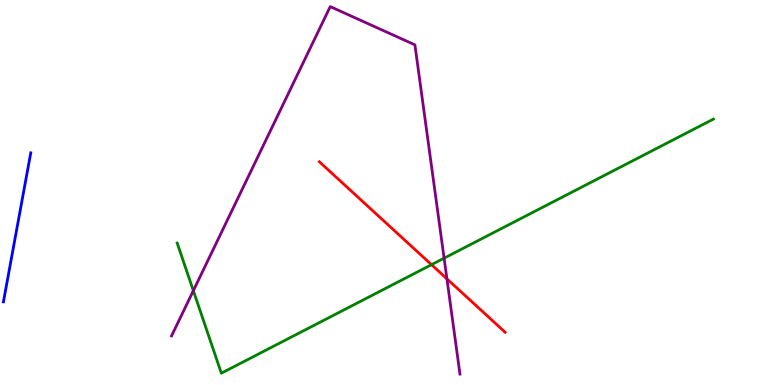[{'lines': ['blue', 'red'], 'intersections': []}, {'lines': ['green', 'red'], 'intersections': [{'x': 5.57, 'y': 3.13}]}, {'lines': ['purple', 'red'], 'intersections': [{'x': 5.77, 'y': 2.76}]}, {'lines': ['blue', 'green'], 'intersections': []}, {'lines': ['blue', 'purple'], 'intersections': []}, {'lines': ['green', 'purple'], 'intersections': [{'x': 2.49, 'y': 2.45}, {'x': 5.73, 'y': 3.29}]}]